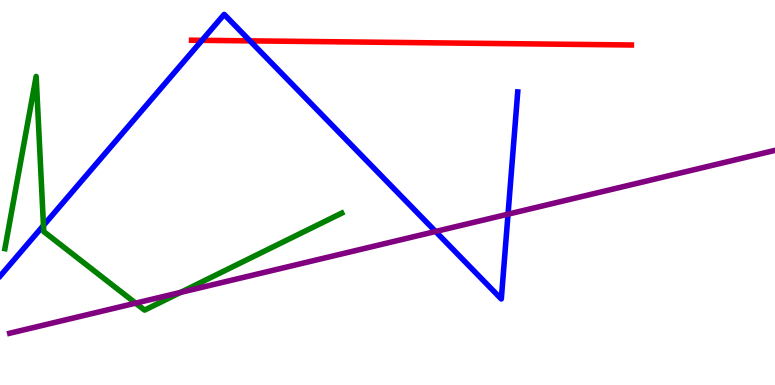[{'lines': ['blue', 'red'], 'intersections': [{'x': 2.61, 'y': 8.95}, {'x': 3.23, 'y': 8.94}]}, {'lines': ['green', 'red'], 'intersections': []}, {'lines': ['purple', 'red'], 'intersections': []}, {'lines': ['blue', 'green'], 'intersections': [{'x': 0.561, 'y': 4.14}]}, {'lines': ['blue', 'purple'], 'intersections': [{'x': 5.62, 'y': 3.99}, {'x': 6.56, 'y': 4.44}]}, {'lines': ['green', 'purple'], 'intersections': [{'x': 1.75, 'y': 2.13}, {'x': 2.33, 'y': 2.4}]}]